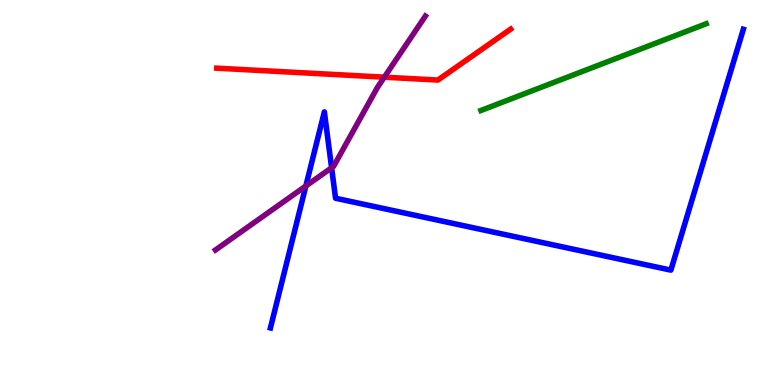[{'lines': ['blue', 'red'], 'intersections': []}, {'lines': ['green', 'red'], 'intersections': []}, {'lines': ['purple', 'red'], 'intersections': [{'x': 4.96, 'y': 8.0}]}, {'lines': ['blue', 'green'], 'intersections': []}, {'lines': ['blue', 'purple'], 'intersections': [{'x': 3.95, 'y': 5.17}, {'x': 4.28, 'y': 5.64}]}, {'lines': ['green', 'purple'], 'intersections': []}]